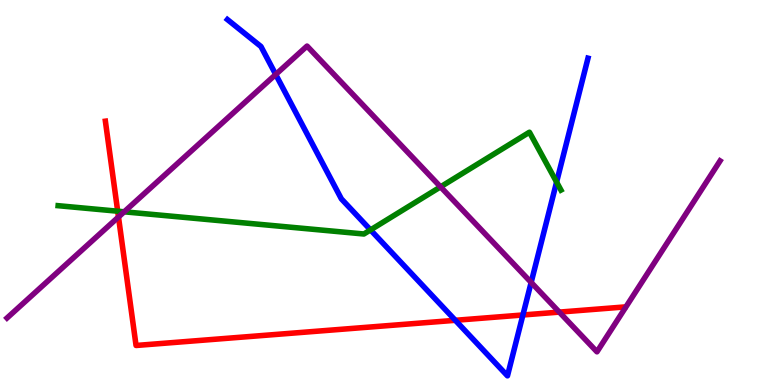[{'lines': ['blue', 'red'], 'intersections': [{'x': 5.88, 'y': 1.68}, {'x': 6.75, 'y': 1.82}]}, {'lines': ['green', 'red'], 'intersections': [{'x': 1.52, 'y': 4.51}]}, {'lines': ['purple', 'red'], 'intersections': [{'x': 1.53, 'y': 4.36}, {'x': 7.22, 'y': 1.89}]}, {'lines': ['blue', 'green'], 'intersections': [{'x': 4.78, 'y': 4.03}, {'x': 7.18, 'y': 5.27}]}, {'lines': ['blue', 'purple'], 'intersections': [{'x': 3.56, 'y': 8.07}, {'x': 6.85, 'y': 2.66}]}, {'lines': ['green', 'purple'], 'intersections': [{'x': 1.6, 'y': 4.5}, {'x': 5.68, 'y': 5.15}]}]